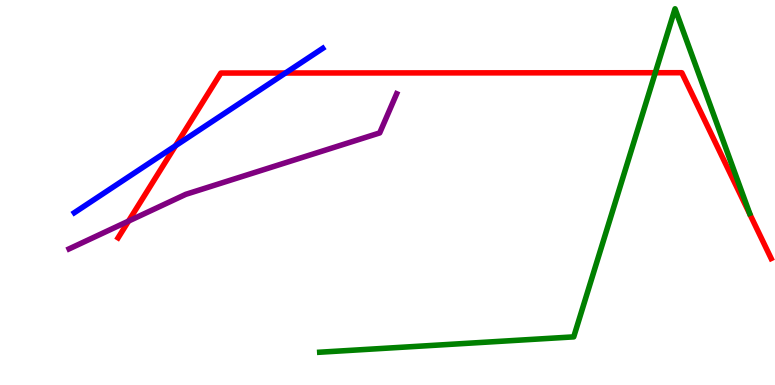[{'lines': ['blue', 'red'], 'intersections': [{'x': 2.26, 'y': 6.21}, {'x': 3.68, 'y': 8.1}]}, {'lines': ['green', 'red'], 'intersections': [{'x': 8.46, 'y': 8.11}]}, {'lines': ['purple', 'red'], 'intersections': [{'x': 1.66, 'y': 4.26}]}, {'lines': ['blue', 'green'], 'intersections': []}, {'lines': ['blue', 'purple'], 'intersections': []}, {'lines': ['green', 'purple'], 'intersections': []}]